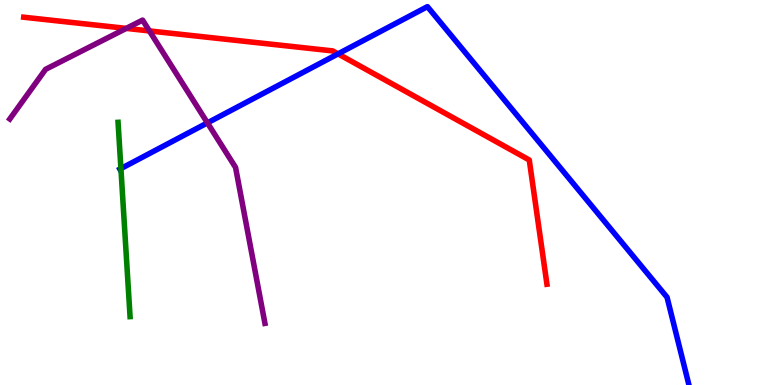[{'lines': ['blue', 'red'], 'intersections': [{'x': 4.36, 'y': 8.6}]}, {'lines': ['green', 'red'], 'intersections': []}, {'lines': ['purple', 'red'], 'intersections': [{'x': 1.63, 'y': 9.26}, {'x': 1.93, 'y': 9.2}]}, {'lines': ['blue', 'green'], 'intersections': [{'x': 1.56, 'y': 5.62}]}, {'lines': ['blue', 'purple'], 'intersections': [{'x': 2.68, 'y': 6.81}]}, {'lines': ['green', 'purple'], 'intersections': []}]